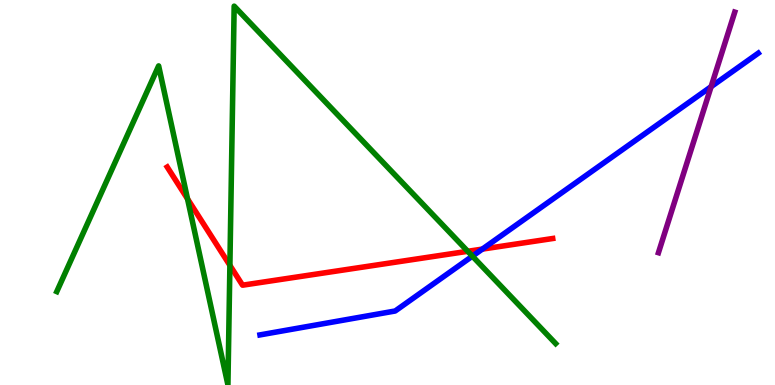[{'lines': ['blue', 'red'], 'intersections': [{'x': 6.22, 'y': 3.53}]}, {'lines': ['green', 'red'], 'intersections': [{'x': 2.42, 'y': 4.83}, {'x': 2.97, 'y': 3.11}, {'x': 6.04, 'y': 3.47}]}, {'lines': ['purple', 'red'], 'intersections': []}, {'lines': ['blue', 'green'], 'intersections': [{'x': 6.1, 'y': 3.35}]}, {'lines': ['blue', 'purple'], 'intersections': [{'x': 9.18, 'y': 7.75}]}, {'lines': ['green', 'purple'], 'intersections': []}]